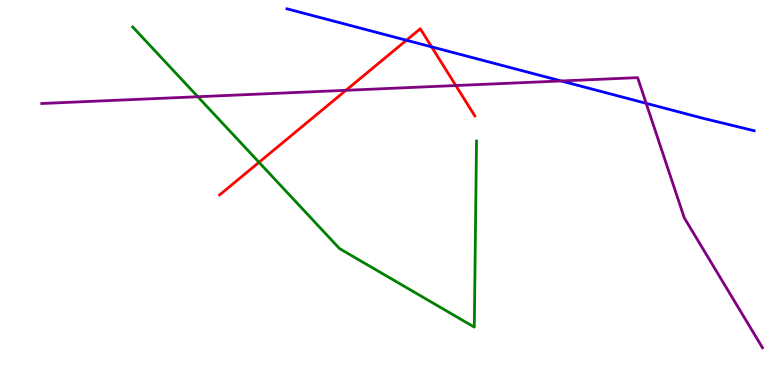[{'lines': ['blue', 'red'], 'intersections': [{'x': 5.24, 'y': 8.95}, {'x': 5.57, 'y': 8.78}]}, {'lines': ['green', 'red'], 'intersections': [{'x': 3.34, 'y': 5.78}]}, {'lines': ['purple', 'red'], 'intersections': [{'x': 4.46, 'y': 7.65}, {'x': 5.88, 'y': 7.78}]}, {'lines': ['blue', 'green'], 'intersections': []}, {'lines': ['blue', 'purple'], 'intersections': [{'x': 7.24, 'y': 7.9}, {'x': 8.34, 'y': 7.32}]}, {'lines': ['green', 'purple'], 'intersections': [{'x': 2.55, 'y': 7.49}]}]